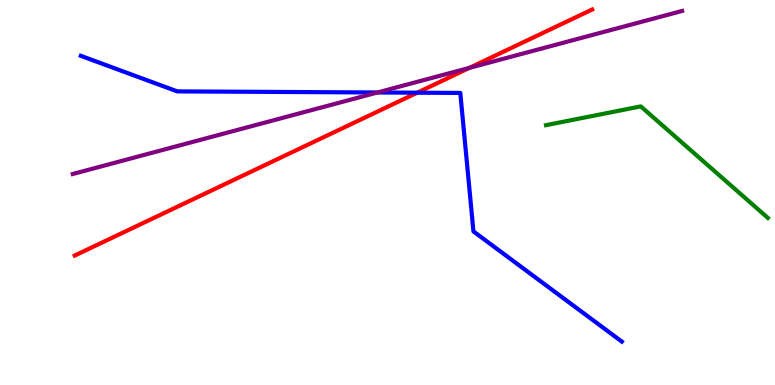[{'lines': ['blue', 'red'], 'intersections': [{'x': 5.38, 'y': 7.59}]}, {'lines': ['green', 'red'], 'intersections': []}, {'lines': ['purple', 'red'], 'intersections': [{'x': 6.06, 'y': 8.24}]}, {'lines': ['blue', 'green'], 'intersections': []}, {'lines': ['blue', 'purple'], 'intersections': [{'x': 4.87, 'y': 7.6}]}, {'lines': ['green', 'purple'], 'intersections': []}]